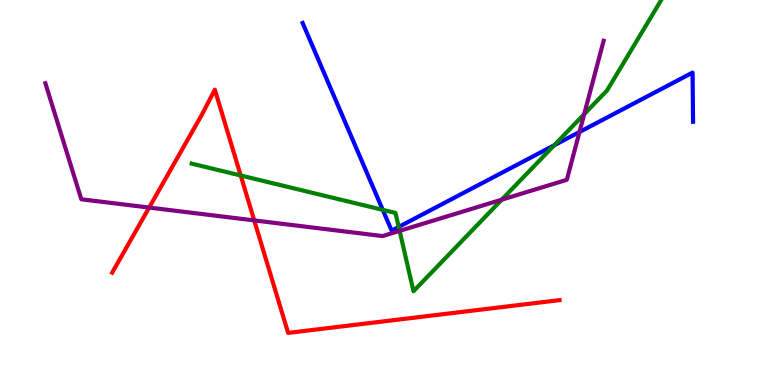[{'lines': ['blue', 'red'], 'intersections': []}, {'lines': ['green', 'red'], 'intersections': [{'x': 3.11, 'y': 5.44}]}, {'lines': ['purple', 'red'], 'intersections': [{'x': 1.92, 'y': 4.61}, {'x': 3.28, 'y': 4.28}]}, {'lines': ['blue', 'green'], 'intersections': [{'x': 4.94, 'y': 4.55}, {'x': 5.14, 'y': 4.11}, {'x': 7.15, 'y': 6.23}]}, {'lines': ['blue', 'purple'], 'intersections': [{'x': 7.48, 'y': 6.57}]}, {'lines': ['green', 'purple'], 'intersections': [{'x': 5.16, 'y': 4.0}, {'x': 6.47, 'y': 4.81}, {'x': 7.54, 'y': 7.04}]}]